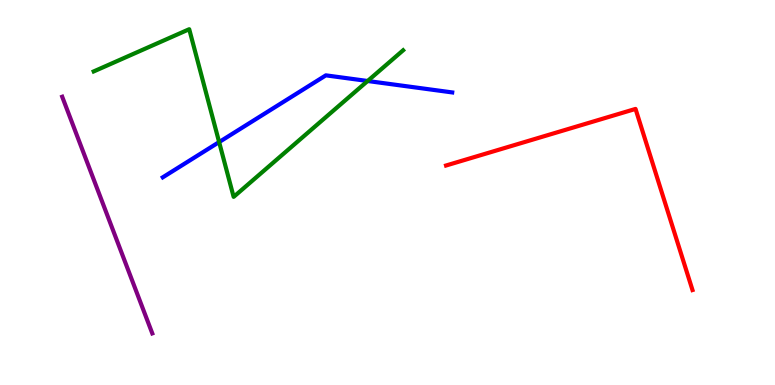[{'lines': ['blue', 'red'], 'intersections': []}, {'lines': ['green', 'red'], 'intersections': []}, {'lines': ['purple', 'red'], 'intersections': []}, {'lines': ['blue', 'green'], 'intersections': [{'x': 2.83, 'y': 6.31}, {'x': 4.74, 'y': 7.9}]}, {'lines': ['blue', 'purple'], 'intersections': []}, {'lines': ['green', 'purple'], 'intersections': []}]